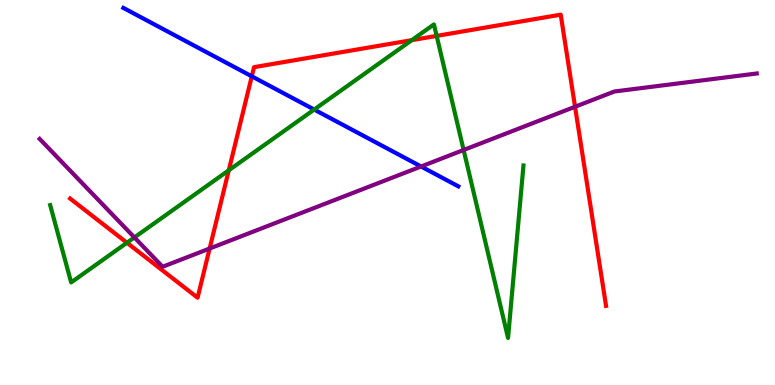[{'lines': ['blue', 'red'], 'intersections': [{'x': 3.25, 'y': 8.02}]}, {'lines': ['green', 'red'], 'intersections': [{'x': 1.64, 'y': 3.7}, {'x': 2.95, 'y': 5.58}, {'x': 5.31, 'y': 8.96}, {'x': 5.63, 'y': 9.07}]}, {'lines': ['purple', 'red'], 'intersections': [{'x': 2.7, 'y': 3.54}, {'x': 7.42, 'y': 7.23}]}, {'lines': ['blue', 'green'], 'intersections': [{'x': 4.05, 'y': 7.15}]}, {'lines': ['blue', 'purple'], 'intersections': [{'x': 5.43, 'y': 5.68}]}, {'lines': ['green', 'purple'], 'intersections': [{'x': 1.73, 'y': 3.83}, {'x': 5.98, 'y': 6.1}]}]